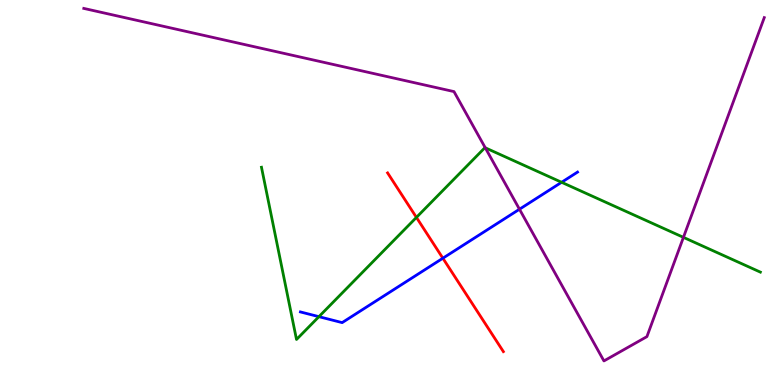[{'lines': ['blue', 'red'], 'intersections': [{'x': 5.71, 'y': 3.29}]}, {'lines': ['green', 'red'], 'intersections': [{'x': 5.37, 'y': 4.35}]}, {'lines': ['purple', 'red'], 'intersections': []}, {'lines': ['blue', 'green'], 'intersections': [{'x': 4.12, 'y': 1.77}, {'x': 7.25, 'y': 5.27}]}, {'lines': ['blue', 'purple'], 'intersections': [{'x': 6.7, 'y': 4.57}]}, {'lines': ['green', 'purple'], 'intersections': [{'x': 6.26, 'y': 6.16}, {'x': 8.82, 'y': 3.84}]}]